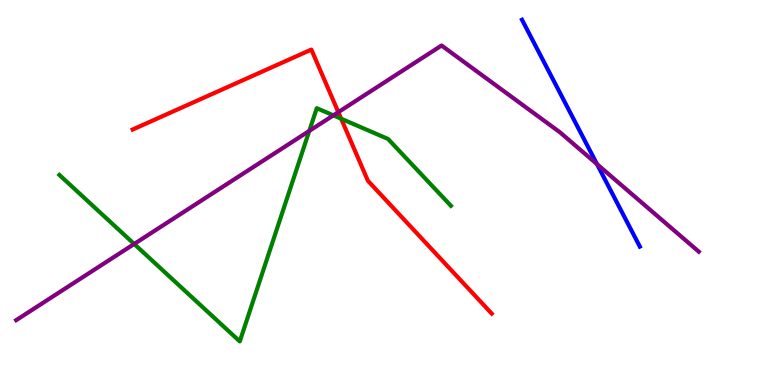[{'lines': ['blue', 'red'], 'intersections': []}, {'lines': ['green', 'red'], 'intersections': [{'x': 4.4, 'y': 6.92}]}, {'lines': ['purple', 'red'], 'intersections': [{'x': 4.37, 'y': 7.09}]}, {'lines': ['blue', 'green'], 'intersections': []}, {'lines': ['blue', 'purple'], 'intersections': [{'x': 7.7, 'y': 5.74}]}, {'lines': ['green', 'purple'], 'intersections': [{'x': 1.73, 'y': 3.66}, {'x': 3.99, 'y': 6.6}, {'x': 4.3, 'y': 7.0}]}]